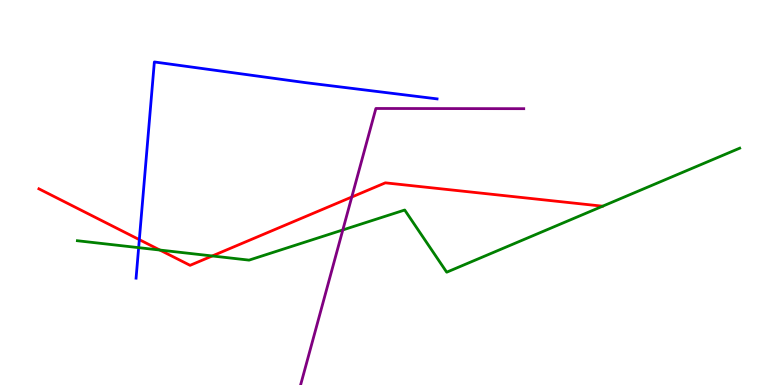[{'lines': ['blue', 'red'], 'intersections': [{'x': 1.8, 'y': 3.78}]}, {'lines': ['green', 'red'], 'intersections': [{'x': 2.06, 'y': 3.51}, {'x': 2.74, 'y': 3.35}]}, {'lines': ['purple', 'red'], 'intersections': [{'x': 4.54, 'y': 4.88}]}, {'lines': ['blue', 'green'], 'intersections': [{'x': 1.79, 'y': 3.57}]}, {'lines': ['blue', 'purple'], 'intersections': []}, {'lines': ['green', 'purple'], 'intersections': [{'x': 4.42, 'y': 4.03}]}]